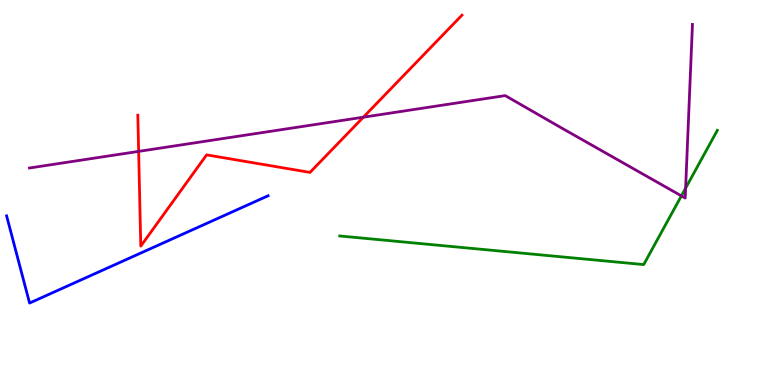[{'lines': ['blue', 'red'], 'intersections': []}, {'lines': ['green', 'red'], 'intersections': []}, {'lines': ['purple', 'red'], 'intersections': [{'x': 1.79, 'y': 6.07}, {'x': 4.69, 'y': 6.96}]}, {'lines': ['blue', 'green'], 'intersections': []}, {'lines': ['blue', 'purple'], 'intersections': []}, {'lines': ['green', 'purple'], 'intersections': [{'x': 8.79, 'y': 4.91}, {'x': 8.85, 'y': 5.11}]}]